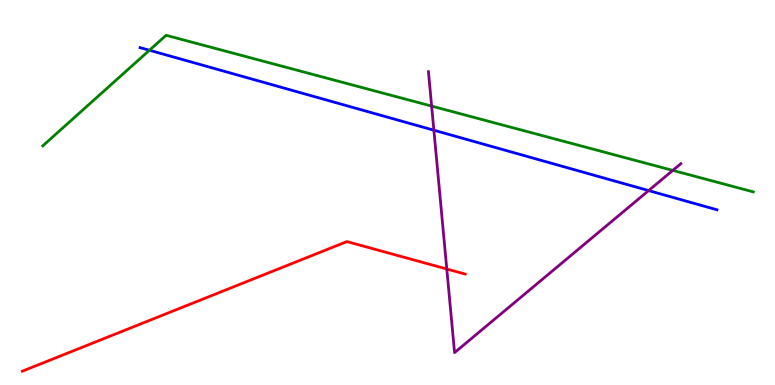[{'lines': ['blue', 'red'], 'intersections': []}, {'lines': ['green', 'red'], 'intersections': []}, {'lines': ['purple', 'red'], 'intersections': [{'x': 5.77, 'y': 3.01}]}, {'lines': ['blue', 'green'], 'intersections': [{'x': 1.93, 'y': 8.69}]}, {'lines': ['blue', 'purple'], 'intersections': [{'x': 5.6, 'y': 6.62}, {'x': 8.37, 'y': 5.05}]}, {'lines': ['green', 'purple'], 'intersections': [{'x': 5.57, 'y': 7.24}, {'x': 8.68, 'y': 5.57}]}]